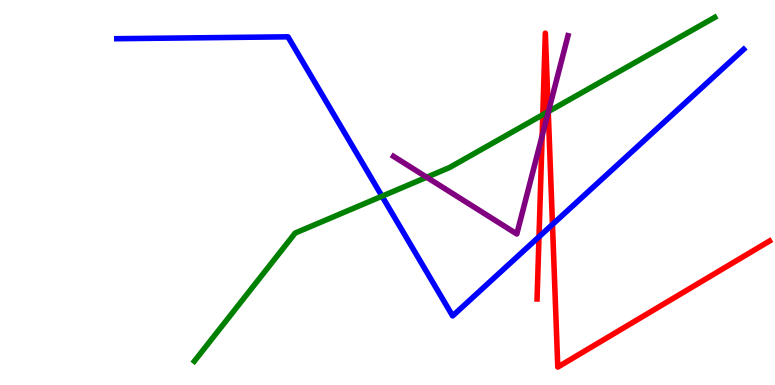[{'lines': ['blue', 'red'], 'intersections': [{'x': 6.95, 'y': 3.85}, {'x': 7.13, 'y': 4.17}]}, {'lines': ['green', 'red'], 'intersections': [{'x': 7.0, 'y': 7.02}, {'x': 7.07, 'y': 7.1}]}, {'lines': ['purple', 'red'], 'intersections': [{'x': 7.0, 'y': 6.47}, {'x': 7.07, 'y': 7.09}]}, {'lines': ['blue', 'green'], 'intersections': [{'x': 4.93, 'y': 4.9}]}, {'lines': ['blue', 'purple'], 'intersections': []}, {'lines': ['green', 'purple'], 'intersections': [{'x': 5.51, 'y': 5.4}, {'x': 7.08, 'y': 7.1}]}]